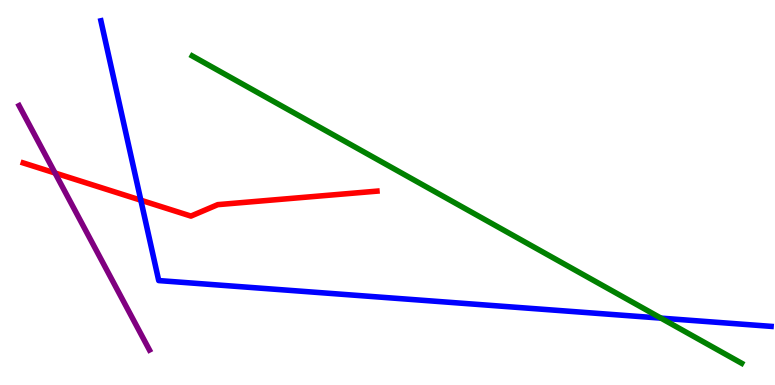[{'lines': ['blue', 'red'], 'intersections': [{'x': 1.82, 'y': 4.8}]}, {'lines': ['green', 'red'], 'intersections': []}, {'lines': ['purple', 'red'], 'intersections': [{'x': 0.71, 'y': 5.51}]}, {'lines': ['blue', 'green'], 'intersections': [{'x': 8.53, 'y': 1.74}]}, {'lines': ['blue', 'purple'], 'intersections': []}, {'lines': ['green', 'purple'], 'intersections': []}]